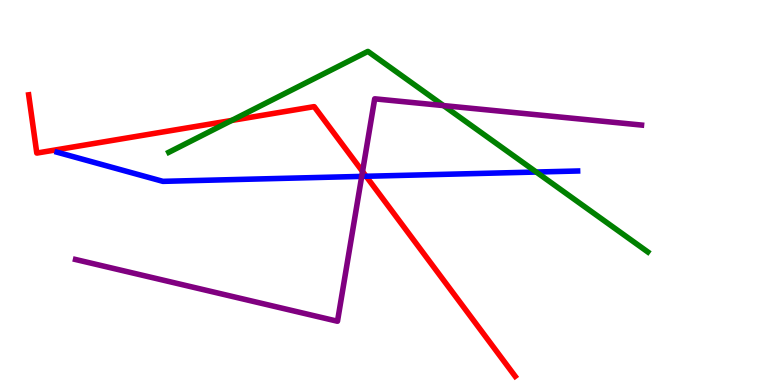[{'lines': ['blue', 'red'], 'intersections': [{'x': 4.72, 'y': 5.42}]}, {'lines': ['green', 'red'], 'intersections': [{'x': 2.99, 'y': 6.87}]}, {'lines': ['purple', 'red'], 'intersections': [{'x': 4.68, 'y': 5.55}]}, {'lines': ['blue', 'green'], 'intersections': [{'x': 6.92, 'y': 5.53}]}, {'lines': ['blue', 'purple'], 'intersections': [{'x': 4.67, 'y': 5.42}]}, {'lines': ['green', 'purple'], 'intersections': [{'x': 5.72, 'y': 7.26}]}]